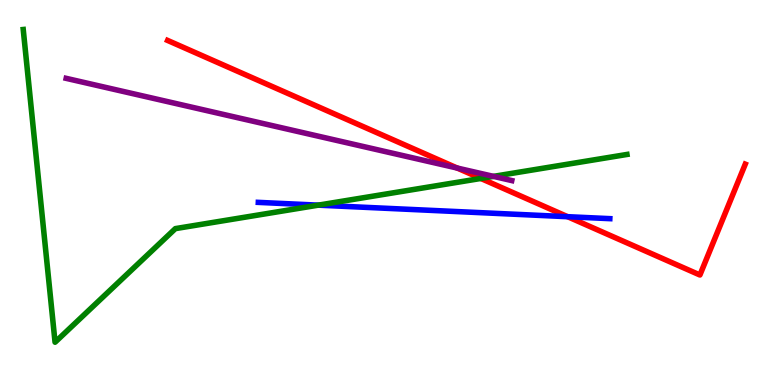[{'lines': ['blue', 'red'], 'intersections': [{'x': 7.32, 'y': 4.37}]}, {'lines': ['green', 'red'], 'intersections': [{'x': 6.2, 'y': 5.36}]}, {'lines': ['purple', 'red'], 'intersections': [{'x': 5.9, 'y': 5.63}]}, {'lines': ['blue', 'green'], 'intersections': [{'x': 4.11, 'y': 4.67}]}, {'lines': ['blue', 'purple'], 'intersections': []}, {'lines': ['green', 'purple'], 'intersections': [{'x': 6.37, 'y': 5.42}]}]